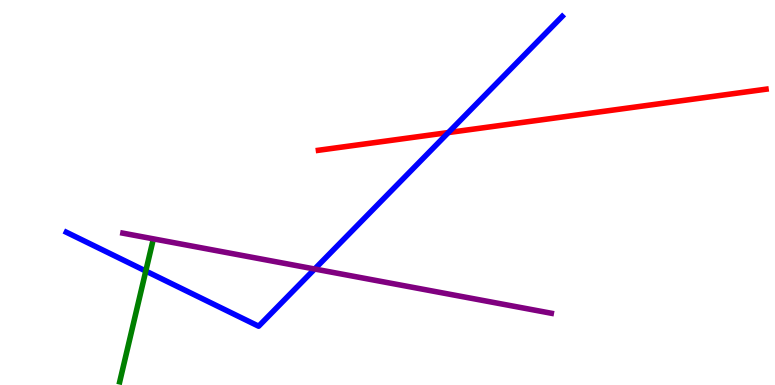[{'lines': ['blue', 'red'], 'intersections': [{'x': 5.79, 'y': 6.56}]}, {'lines': ['green', 'red'], 'intersections': []}, {'lines': ['purple', 'red'], 'intersections': []}, {'lines': ['blue', 'green'], 'intersections': [{'x': 1.88, 'y': 2.96}]}, {'lines': ['blue', 'purple'], 'intersections': [{'x': 4.06, 'y': 3.01}]}, {'lines': ['green', 'purple'], 'intersections': []}]